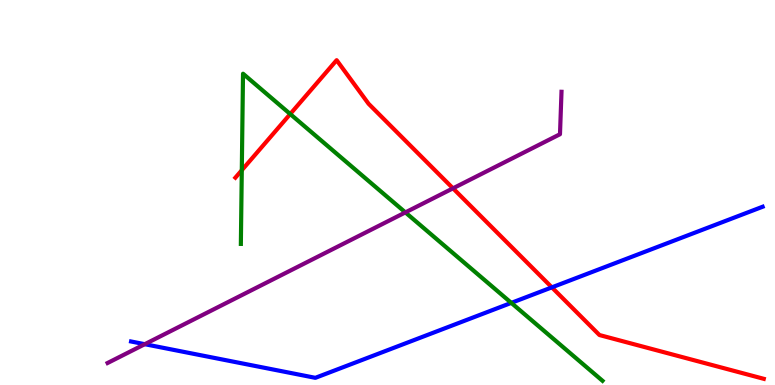[{'lines': ['blue', 'red'], 'intersections': [{'x': 7.12, 'y': 2.54}]}, {'lines': ['green', 'red'], 'intersections': [{'x': 3.12, 'y': 5.58}, {'x': 3.74, 'y': 7.04}]}, {'lines': ['purple', 'red'], 'intersections': [{'x': 5.85, 'y': 5.11}]}, {'lines': ['blue', 'green'], 'intersections': [{'x': 6.6, 'y': 2.13}]}, {'lines': ['blue', 'purple'], 'intersections': [{'x': 1.87, 'y': 1.06}]}, {'lines': ['green', 'purple'], 'intersections': [{'x': 5.23, 'y': 4.48}]}]